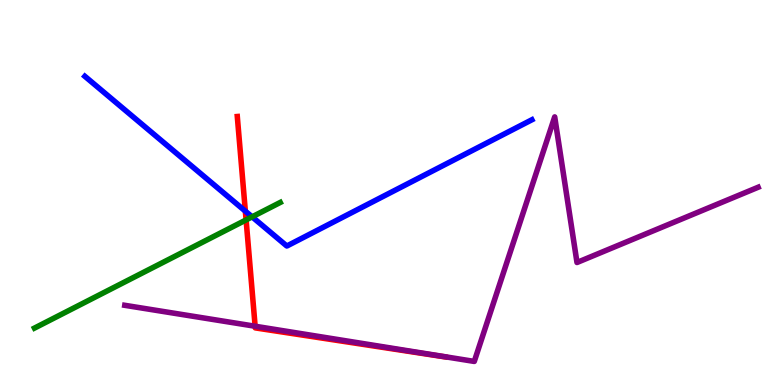[{'lines': ['blue', 'red'], 'intersections': [{'x': 3.17, 'y': 4.52}]}, {'lines': ['green', 'red'], 'intersections': [{'x': 3.18, 'y': 4.29}]}, {'lines': ['purple', 'red'], 'intersections': [{'x': 3.29, 'y': 1.53}]}, {'lines': ['blue', 'green'], 'intersections': [{'x': 3.25, 'y': 4.37}]}, {'lines': ['blue', 'purple'], 'intersections': []}, {'lines': ['green', 'purple'], 'intersections': []}]